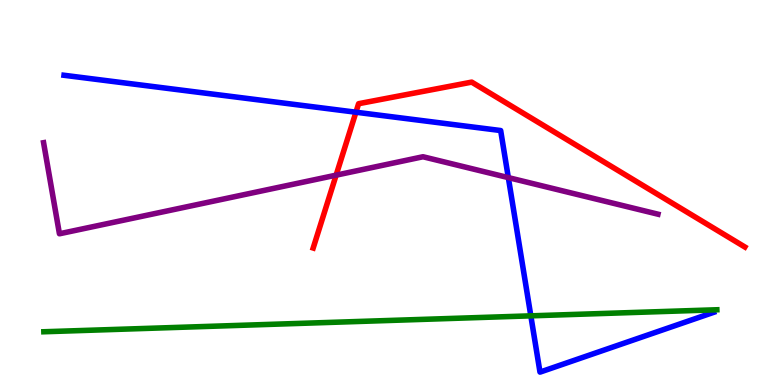[{'lines': ['blue', 'red'], 'intersections': [{'x': 4.59, 'y': 7.09}]}, {'lines': ['green', 'red'], 'intersections': []}, {'lines': ['purple', 'red'], 'intersections': [{'x': 4.34, 'y': 5.45}]}, {'lines': ['blue', 'green'], 'intersections': [{'x': 6.85, 'y': 1.8}]}, {'lines': ['blue', 'purple'], 'intersections': [{'x': 6.56, 'y': 5.39}]}, {'lines': ['green', 'purple'], 'intersections': []}]